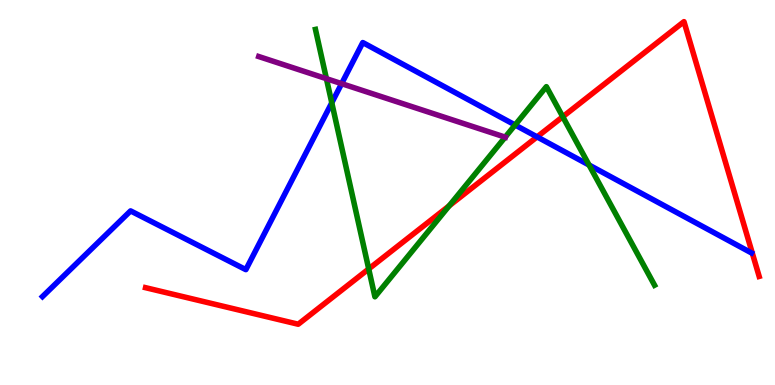[{'lines': ['blue', 'red'], 'intersections': [{'x': 6.93, 'y': 6.44}]}, {'lines': ['green', 'red'], 'intersections': [{'x': 4.76, 'y': 3.01}, {'x': 5.8, 'y': 4.65}, {'x': 7.26, 'y': 6.97}]}, {'lines': ['purple', 'red'], 'intersections': []}, {'lines': ['blue', 'green'], 'intersections': [{'x': 4.28, 'y': 7.33}, {'x': 6.65, 'y': 6.75}, {'x': 7.6, 'y': 5.71}]}, {'lines': ['blue', 'purple'], 'intersections': [{'x': 4.41, 'y': 7.83}]}, {'lines': ['green', 'purple'], 'intersections': [{'x': 4.21, 'y': 7.96}, {'x': 6.52, 'y': 6.44}]}]